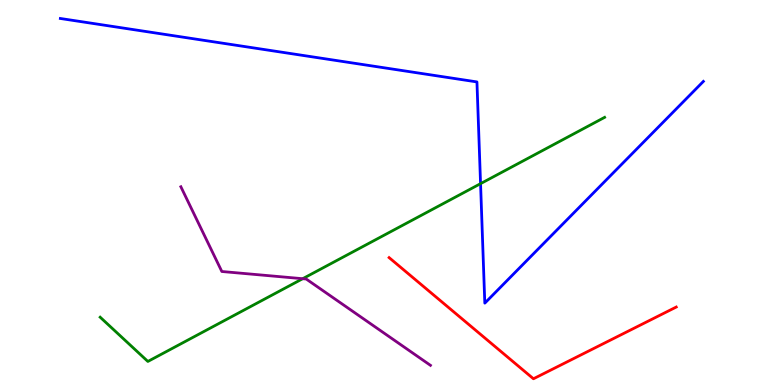[{'lines': ['blue', 'red'], 'intersections': []}, {'lines': ['green', 'red'], 'intersections': []}, {'lines': ['purple', 'red'], 'intersections': []}, {'lines': ['blue', 'green'], 'intersections': [{'x': 6.2, 'y': 5.23}]}, {'lines': ['blue', 'purple'], 'intersections': []}, {'lines': ['green', 'purple'], 'intersections': [{'x': 3.91, 'y': 2.76}]}]